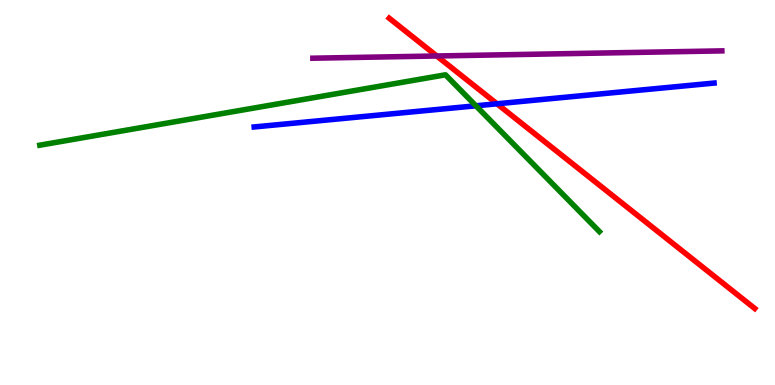[{'lines': ['blue', 'red'], 'intersections': [{'x': 6.41, 'y': 7.3}]}, {'lines': ['green', 'red'], 'intersections': []}, {'lines': ['purple', 'red'], 'intersections': [{'x': 5.64, 'y': 8.55}]}, {'lines': ['blue', 'green'], 'intersections': [{'x': 6.14, 'y': 7.25}]}, {'lines': ['blue', 'purple'], 'intersections': []}, {'lines': ['green', 'purple'], 'intersections': []}]